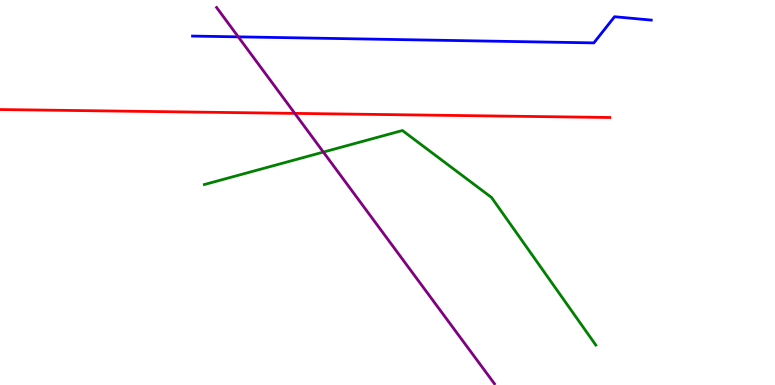[{'lines': ['blue', 'red'], 'intersections': []}, {'lines': ['green', 'red'], 'intersections': []}, {'lines': ['purple', 'red'], 'intersections': [{'x': 3.8, 'y': 7.06}]}, {'lines': ['blue', 'green'], 'intersections': []}, {'lines': ['blue', 'purple'], 'intersections': [{'x': 3.07, 'y': 9.04}]}, {'lines': ['green', 'purple'], 'intersections': [{'x': 4.17, 'y': 6.05}]}]